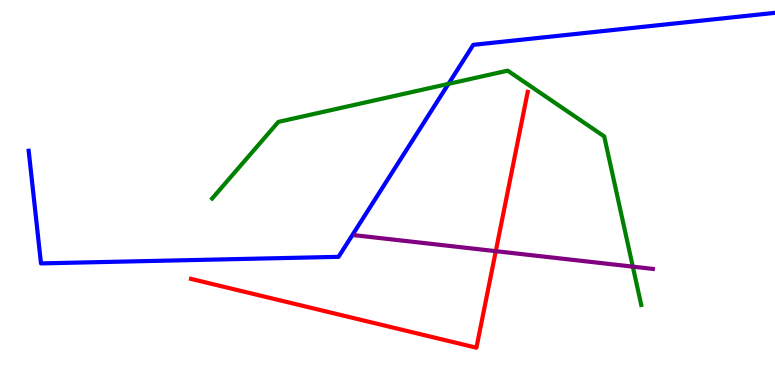[{'lines': ['blue', 'red'], 'intersections': []}, {'lines': ['green', 'red'], 'intersections': []}, {'lines': ['purple', 'red'], 'intersections': [{'x': 6.4, 'y': 3.48}]}, {'lines': ['blue', 'green'], 'intersections': [{'x': 5.79, 'y': 7.82}]}, {'lines': ['blue', 'purple'], 'intersections': []}, {'lines': ['green', 'purple'], 'intersections': [{'x': 8.17, 'y': 3.07}]}]